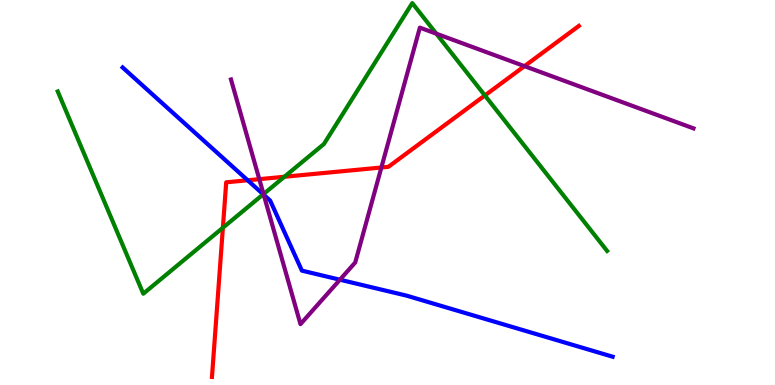[{'lines': ['blue', 'red'], 'intersections': [{'x': 3.2, 'y': 5.32}]}, {'lines': ['green', 'red'], 'intersections': [{'x': 2.88, 'y': 4.08}, {'x': 3.67, 'y': 5.41}, {'x': 6.26, 'y': 7.52}]}, {'lines': ['purple', 'red'], 'intersections': [{'x': 3.35, 'y': 5.35}, {'x': 4.92, 'y': 5.65}, {'x': 6.77, 'y': 8.28}]}, {'lines': ['blue', 'green'], 'intersections': [{'x': 3.4, 'y': 4.95}]}, {'lines': ['blue', 'purple'], 'intersections': [{'x': 3.4, 'y': 4.94}, {'x': 4.39, 'y': 2.73}]}, {'lines': ['green', 'purple'], 'intersections': [{'x': 3.4, 'y': 4.96}, {'x': 5.63, 'y': 9.12}]}]